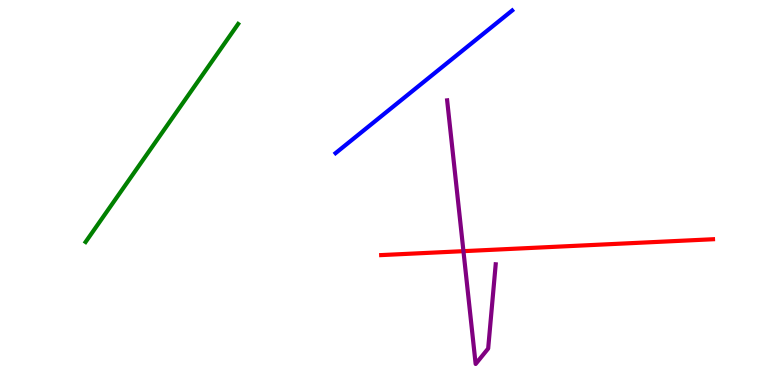[{'lines': ['blue', 'red'], 'intersections': []}, {'lines': ['green', 'red'], 'intersections': []}, {'lines': ['purple', 'red'], 'intersections': [{'x': 5.98, 'y': 3.48}]}, {'lines': ['blue', 'green'], 'intersections': []}, {'lines': ['blue', 'purple'], 'intersections': []}, {'lines': ['green', 'purple'], 'intersections': []}]